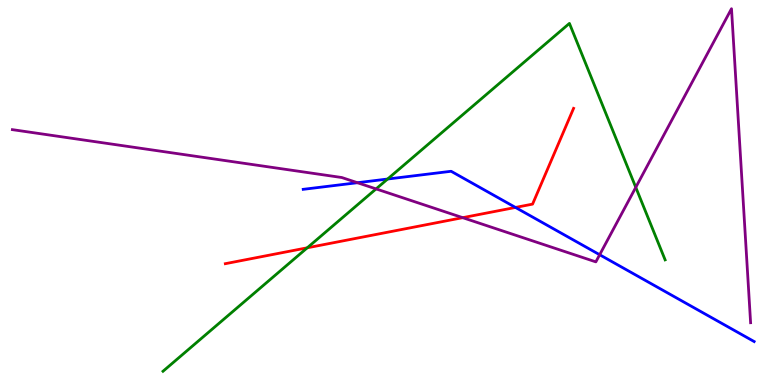[{'lines': ['blue', 'red'], 'intersections': [{'x': 6.65, 'y': 4.61}]}, {'lines': ['green', 'red'], 'intersections': [{'x': 3.96, 'y': 3.56}]}, {'lines': ['purple', 'red'], 'intersections': [{'x': 5.97, 'y': 4.35}]}, {'lines': ['blue', 'green'], 'intersections': [{'x': 5.0, 'y': 5.35}]}, {'lines': ['blue', 'purple'], 'intersections': [{'x': 4.61, 'y': 5.25}, {'x': 7.74, 'y': 3.38}]}, {'lines': ['green', 'purple'], 'intersections': [{'x': 4.85, 'y': 5.09}, {'x': 8.2, 'y': 5.13}]}]